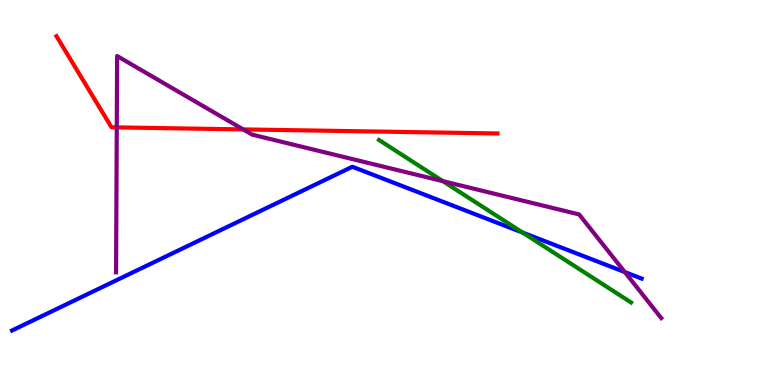[{'lines': ['blue', 'red'], 'intersections': []}, {'lines': ['green', 'red'], 'intersections': []}, {'lines': ['purple', 'red'], 'intersections': [{'x': 1.51, 'y': 6.69}, {'x': 3.14, 'y': 6.64}]}, {'lines': ['blue', 'green'], 'intersections': [{'x': 6.74, 'y': 3.96}]}, {'lines': ['blue', 'purple'], 'intersections': [{'x': 8.06, 'y': 2.93}]}, {'lines': ['green', 'purple'], 'intersections': [{'x': 5.71, 'y': 5.29}]}]